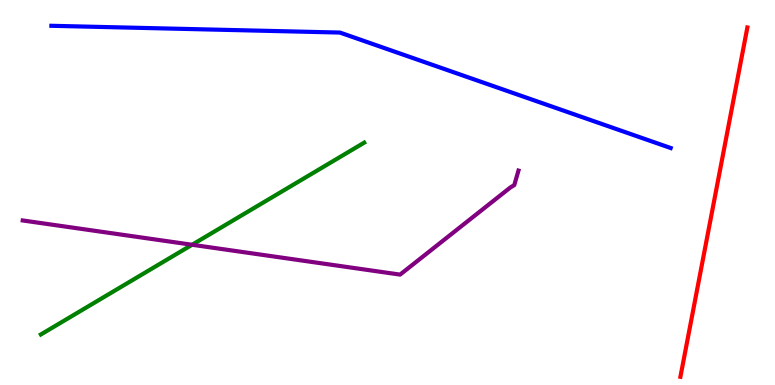[{'lines': ['blue', 'red'], 'intersections': []}, {'lines': ['green', 'red'], 'intersections': []}, {'lines': ['purple', 'red'], 'intersections': []}, {'lines': ['blue', 'green'], 'intersections': []}, {'lines': ['blue', 'purple'], 'intersections': []}, {'lines': ['green', 'purple'], 'intersections': [{'x': 2.48, 'y': 3.64}]}]